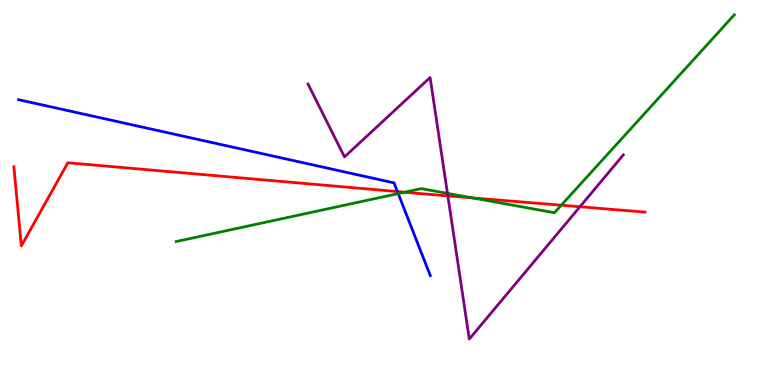[{'lines': ['blue', 'red'], 'intersections': [{'x': 5.13, 'y': 5.02}]}, {'lines': ['green', 'red'], 'intersections': [{'x': 5.22, 'y': 5.01}, {'x': 6.1, 'y': 4.86}, {'x': 7.24, 'y': 4.67}]}, {'lines': ['purple', 'red'], 'intersections': [{'x': 5.78, 'y': 4.91}, {'x': 7.48, 'y': 4.63}]}, {'lines': ['blue', 'green'], 'intersections': [{'x': 5.14, 'y': 4.97}]}, {'lines': ['blue', 'purple'], 'intersections': []}, {'lines': ['green', 'purple'], 'intersections': [{'x': 5.77, 'y': 4.98}]}]